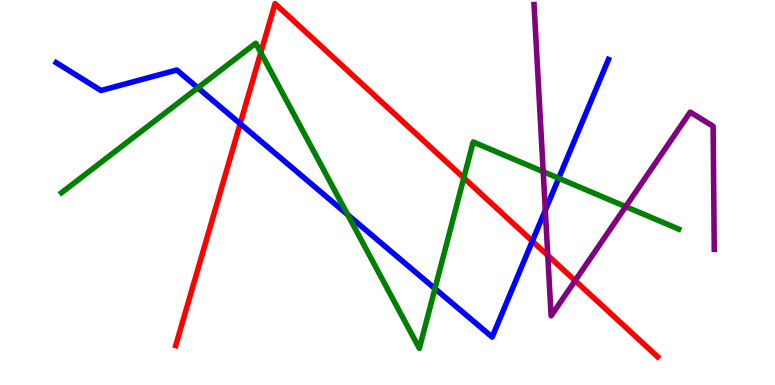[{'lines': ['blue', 'red'], 'intersections': [{'x': 3.1, 'y': 6.79}, {'x': 6.87, 'y': 3.74}]}, {'lines': ['green', 'red'], 'intersections': [{'x': 3.37, 'y': 8.63}, {'x': 5.98, 'y': 5.38}]}, {'lines': ['purple', 'red'], 'intersections': [{'x': 7.07, 'y': 3.37}, {'x': 7.42, 'y': 2.71}]}, {'lines': ['blue', 'green'], 'intersections': [{'x': 2.55, 'y': 7.72}, {'x': 4.49, 'y': 4.42}, {'x': 5.61, 'y': 2.5}, {'x': 7.21, 'y': 5.37}]}, {'lines': ['blue', 'purple'], 'intersections': [{'x': 7.04, 'y': 4.54}]}, {'lines': ['green', 'purple'], 'intersections': [{'x': 7.01, 'y': 5.54}, {'x': 8.07, 'y': 4.63}]}]